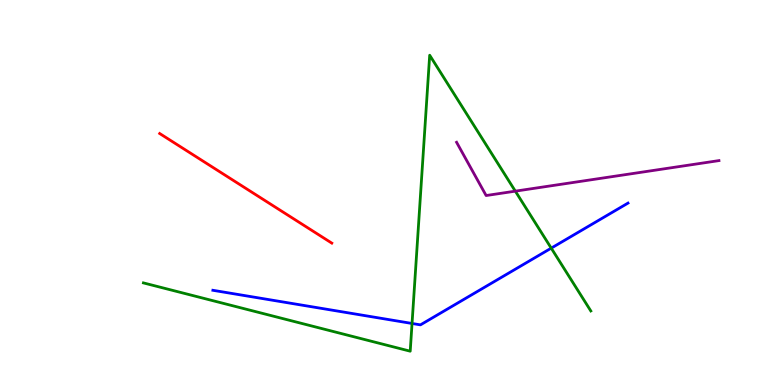[{'lines': ['blue', 'red'], 'intersections': []}, {'lines': ['green', 'red'], 'intersections': []}, {'lines': ['purple', 'red'], 'intersections': []}, {'lines': ['blue', 'green'], 'intersections': [{'x': 5.32, 'y': 1.6}, {'x': 7.11, 'y': 3.55}]}, {'lines': ['blue', 'purple'], 'intersections': []}, {'lines': ['green', 'purple'], 'intersections': [{'x': 6.65, 'y': 5.03}]}]